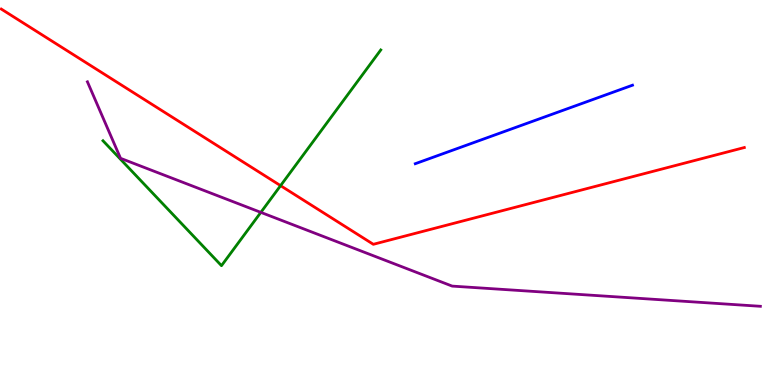[{'lines': ['blue', 'red'], 'intersections': []}, {'lines': ['green', 'red'], 'intersections': [{'x': 3.62, 'y': 5.18}]}, {'lines': ['purple', 'red'], 'intersections': []}, {'lines': ['blue', 'green'], 'intersections': []}, {'lines': ['blue', 'purple'], 'intersections': []}, {'lines': ['green', 'purple'], 'intersections': [{'x': 3.37, 'y': 4.48}]}]